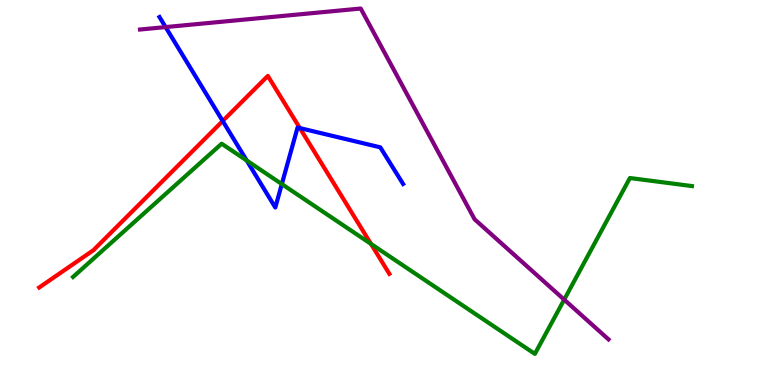[{'lines': ['blue', 'red'], 'intersections': [{'x': 2.87, 'y': 6.86}, {'x': 3.87, 'y': 6.67}]}, {'lines': ['green', 'red'], 'intersections': [{'x': 4.79, 'y': 3.66}]}, {'lines': ['purple', 'red'], 'intersections': []}, {'lines': ['blue', 'green'], 'intersections': [{'x': 3.18, 'y': 5.83}, {'x': 3.64, 'y': 5.22}]}, {'lines': ['blue', 'purple'], 'intersections': [{'x': 2.14, 'y': 9.3}]}, {'lines': ['green', 'purple'], 'intersections': [{'x': 7.28, 'y': 2.22}]}]